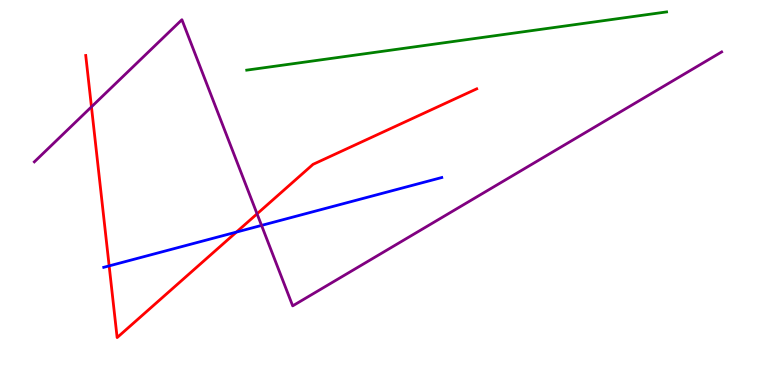[{'lines': ['blue', 'red'], 'intersections': [{'x': 1.41, 'y': 3.09}, {'x': 3.05, 'y': 3.97}]}, {'lines': ['green', 'red'], 'intersections': []}, {'lines': ['purple', 'red'], 'intersections': [{'x': 1.18, 'y': 7.22}, {'x': 3.32, 'y': 4.45}]}, {'lines': ['blue', 'green'], 'intersections': []}, {'lines': ['blue', 'purple'], 'intersections': [{'x': 3.37, 'y': 4.15}]}, {'lines': ['green', 'purple'], 'intersections': []}]